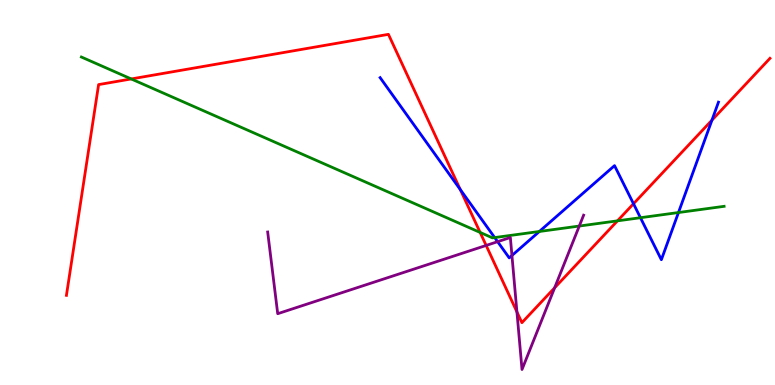[{'lines': ['blue', 'red'], 'intersections': [{'x': 5.94, 'y': 5.08}, {'x': 8.17, 'y': 4.71}, {'x': 9.19, 'y': 6.88}]}, {'lines': ['green', 'red'], 'intersections': [{'x': 1.69, 'y': 7.95}, {'x': 6.2, 'y': 3.96}, {'x': 7.97, 'y': 4.26}]}, {'lines': ['purple', 'red'], 'intersections': [{'x': 6.27, 'y': 3.62}, {'x': 6.67, 'y': 1.9}, {'x': 7.16, 'y': 2.52}]}, {'lines': ['blue', 'green'], 'intersections': [{'x': 6.38, 'y': 3.83}, {'x': 6.96, 'y': 3.99}, {'x': 8.26, 'y': 4.35}, {'x': 8.75, 'y': 4.48}]}, {'lines': ['blue', 'purple'], 'intersections': [{'x': 6.42, 'y': 3.72}, {'x': 6.61, 'y': 3.36}]}, {'lines': ['green', 'purple'], 'intersections': [{'x': 7.47, 'y': 4.13}]}]